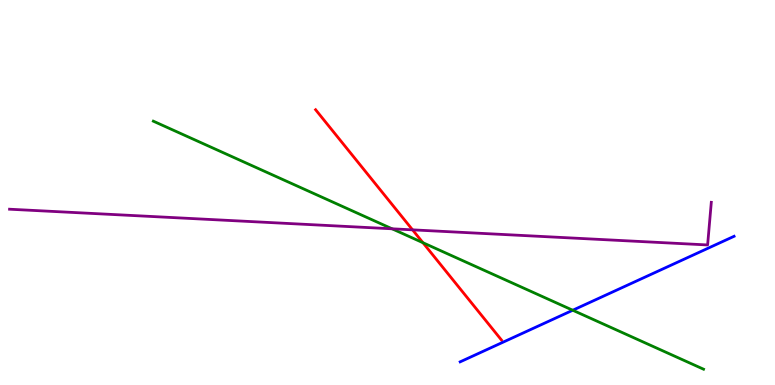[{'lines': ['blue', 'red'], 'intersections': []}, {'lines': ['green', 'red'], 'intersections': [{'x': 5.46, 'y': 3.7}]}, {'lines': ['purple', 'red'], 'intersections': [{'x': 5.32, 'y': 4.03}]}, {'lines': ['blue', 'green'], 'intersections': [{'x': 7.39, 'y': 1.94}]}, {'lines': ['blue', 'purple'], 'intersections': []}, {'lines': ['green', 'purple'], 'intersections': [{'x': 5.06, 'y': 4.06}]}]